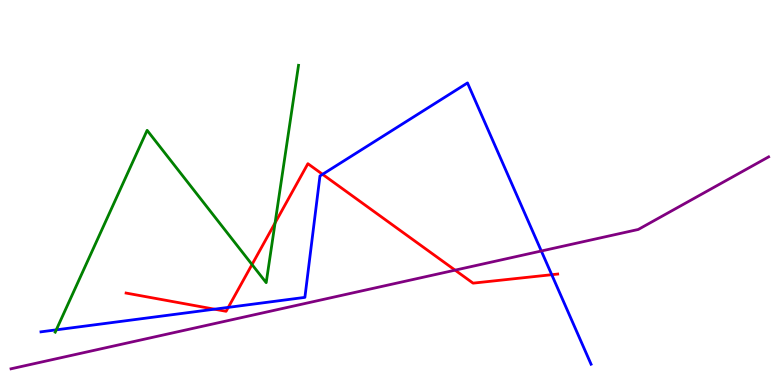[{'lines': ['blue', 'red'], 'intersections': [{'x': 2.77, 'y': 1.97}, {'x': 2.95, 'y': 2.02}, {'x': 4.16, 'y': 5.47}, {'x': 7.12, 'y': 2.86}]}, {'lines': ['green', 'red'], 'intersections': [{'x': 3.25, 'y': 3.13}, {'x': 3.55, 'y': 4.21}]}, {'lines': ['purple', 'red'], 'intersections': [{'x': 5.87, 'y': 2.98}]}, {'lines': ['blue', 'green'], 'intersections': [{'x': 0.726, 'y': 1.43}]}, {'lines': ['blue', 'purple'], 'intersections': [{'x': 6.98, 'y': 3.48}]}, {'lines': ['green', 'purple'], 'intersections': []}]